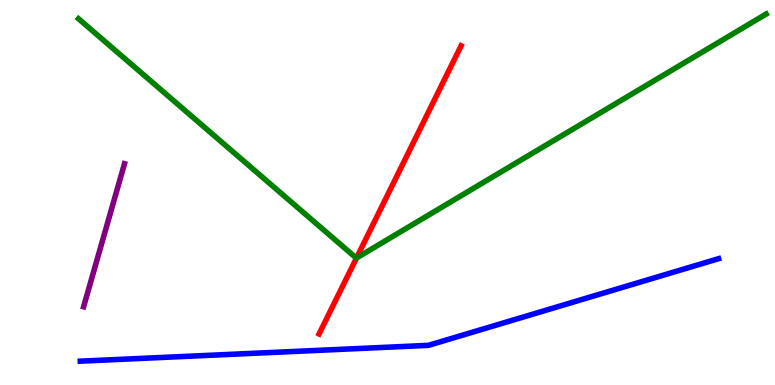[{'lines': ['blue', 'red'], 'intersections': []}, {'lines': ['green', 'red'], 'intersections': [{'x': 4.6, 'y': 3.3}]}, {'lines': ['purple', 'red'], 'intersections': []}, {'lines': ['blue', 'green'], 'intersections': []}, {'lines': ['blue', 'purple'], 'intersections': []}, {'lines': ['green', 'purple'], 'intersections': []}]